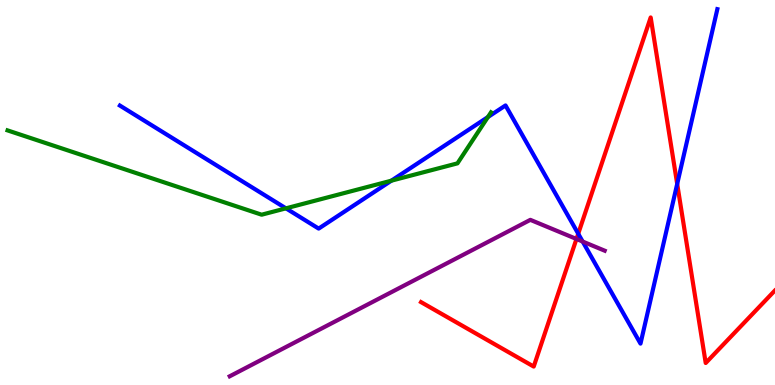[{'lines': ['blue', 'red'], 'intersections': [{'x': 7.46, 'y': 3.93}, {'x': 8.74, 'y': 5.22}]}, {'lines': ['green', 'red'], 'intersections': []}, {'lines': ['purple', 'red'], 'intersections': [{'x': 7.44, 'y': 3.79}]}, {'lines': ['blue', 'green'], 'intersections': [{'x': 3.69, 'y': 4.59}, {'x': 5.05, 'y': 5.31}, {'x': 6.3, 'y': 6.96}]}, {'lines': ['blue', 'purple'], 'intersections': [{'x': 7.52, 'y': 3.73}]}, {'lines': ['green', 'purple'], 'intersections': []}]